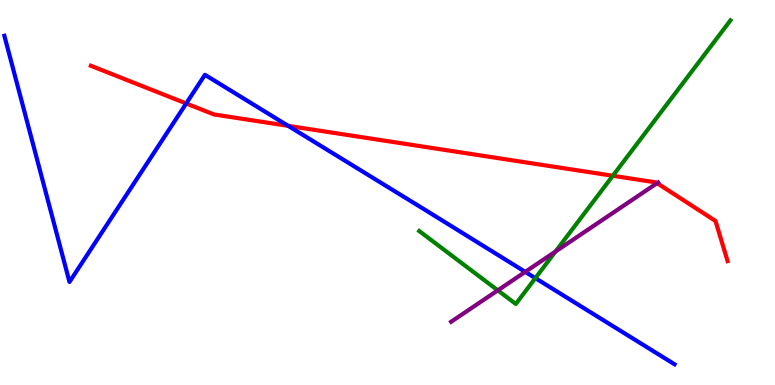[{'lines': ['blue', 'red'], 'intersections': [{'x': 2.4, 'y': 7.31}, {'x': 3.72, 'y': 6.73}]}, {'lines': ['green', 'red'], 'intersections': [{'x': 7.91, 'y': 5.43}]}, {'lines': ['purple', 'red'], 'intersections': [{'x': 8.48, 'y': 5.24}]}, {'lines': ['blue', 'green'], 'intersections': [{'x': 6.91, 'y': 2.78}]}, {'lines': ['blue', 'purple'], 'intersections': [{'x': 6.78, 'y': 2.94}]}, {'lines': ['green', 'purple'], 'intersections': [{'x': 6.42, 'y': 2.46}, {'x': 7.17, 'y': 3.47}]}]